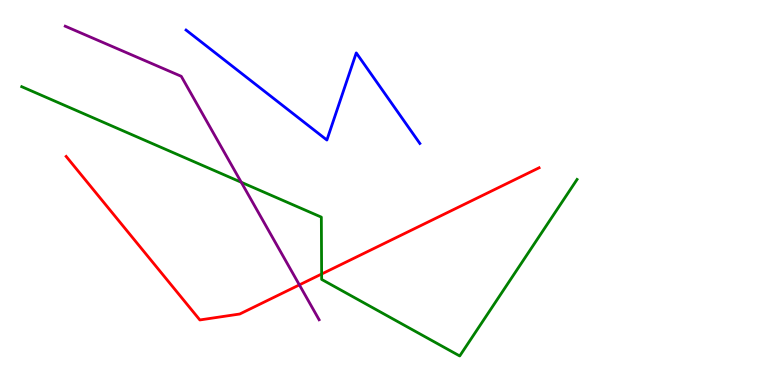[{'lines': ['blue', 'red'], 'intersections': []}, {'lines': ['green', 'red'], 'intersections': [{'x': 4.15, 'y': 2.88}]}, {'lines': ['purple', 'red'], 'intersections': [{'x': 3.86, 'y': 2.6}]}, {'lines': ['blue', 'green'], 'intersections': []}, {'lines': ['blue', 'purple'], 'intersections': []}, {'lines': ['green', 'purple'], 'intersections': [{'x': 3.11, 'y': 5.27}]}]